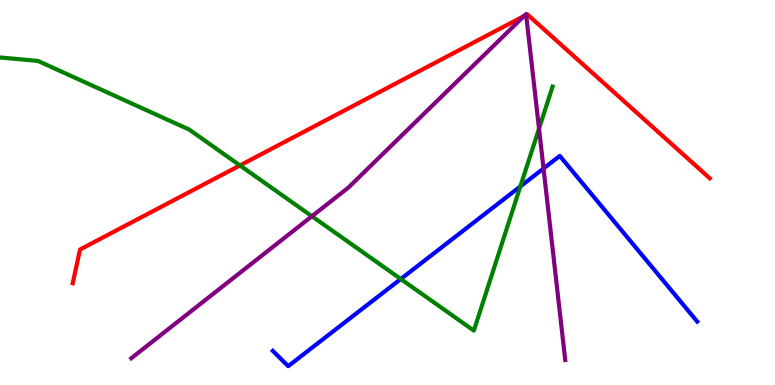[{'lines': ['blue', 'red'], 'intersections': []}, {'lines': ['green', 'red'], 'intersections': [{'x': 3.1, 'y': 5.7}]}, {'lines': ['purple', 'red'], 'intersections': [{'x': 6.76, 'y': 9.58}, {'x': 6.79, 'y': 9.61}]}, {'lines': ['blue', 'green'], 'intersections': [{'x': 5.17, 'y': 2.75}, {'x': 6.71, 'y': 5.16}]}, {'lines': ['blue', 'purple'], 'intersections': [{'x': 7.01, 'y': 5.62}]}, {'lines': ['green', 'purple'], 'intersections': [{'x': 4.02, 'y': 4.38}, {'x': 6.96, 'y': 6.66}]}]